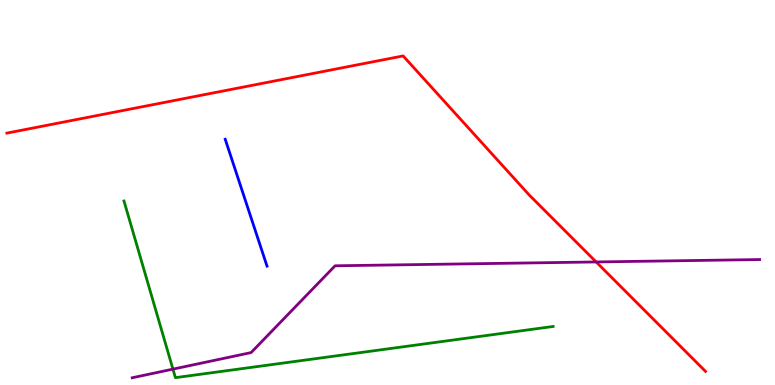[{'lines': ['blue', 'red'], 'intersections': []}, {'lines': ['green', 'red'], 'intersections': []}, {'lines': ['purple', 'red'], 'intersections': [{'x': 7.69, 'y': 3.2}]}, {'lines': ['blue', 'green'], 'intersections': []}, {'lines': ['blue', 'purple'], 'intersections': []}, {'lines': ['green', 'purple'], 'intersections': [{'x': 2.23, 'y': 0.412}]}]